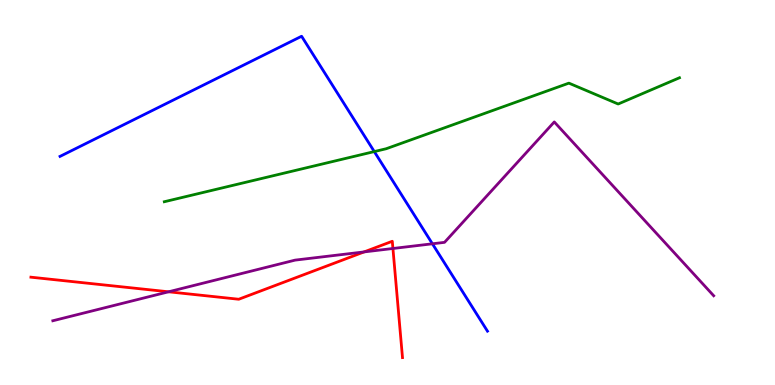[{'lines': ['blue', 'red'], 'intersections': []}, {'lines': ['green', 'red'], 'intersections': []}, {'lines': ['purple', 'red'], 'intersections': [{'x': 2.17, 'y': 2.42}, {'x': 4.7, 'y': 3.46}, {'x': 5.07, 'y': 3.55}]}, {'lines': ['blue', 'green'], 'intersections': [{'x': 4.83, 'y': 6.06}]}, {'lines': ['blue', 'purple'], 'intersections': [{'x': 5.58, 'y': 3.67}]}, {'lines': ['green', 'purple'], 'intersections': []}]